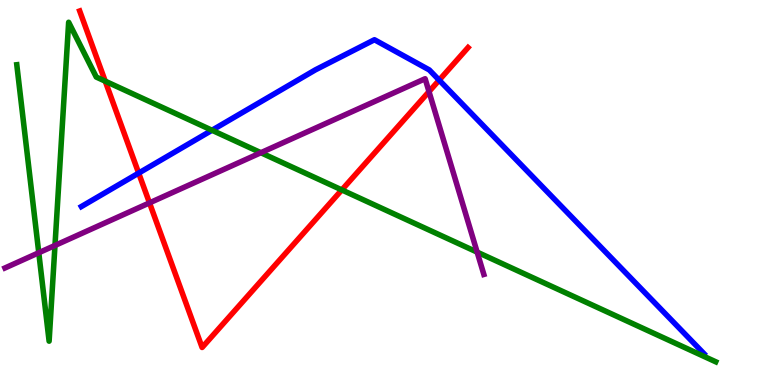[{'lines': ['blue', 'red'], 'intersections': [{'x': 1.79, 'y': 5.5}, {'x': 5.67, 'y': 7.92}]}, {'lines': ['green', 'red'], 'intersections': [{'x': 1.36, 'y': 7.89}, {'x': 4.41, 'y': 5.07}]}, {'lines': ['purple', 'red'], 'intersections': [{'x': 1.93, 'y': 4.73}, {'x': 5.54, 'y': 7.62}]}, {'lines': ['blue', 'green'], 'intersections': [{'x': 2.74, 'y': 6.62}]}, {'lines': ['blue', 'purple'], 'intersections': []}, {'lines': ['green', 'purple'], 'intersections': [{'x': 0.5, 'y': 3.44}, {'x': 0.709, 'y': 3.62}, {'x': 3.37, 'y': 6.03}, {'x': 6.16, 'y': 3.45}]}]